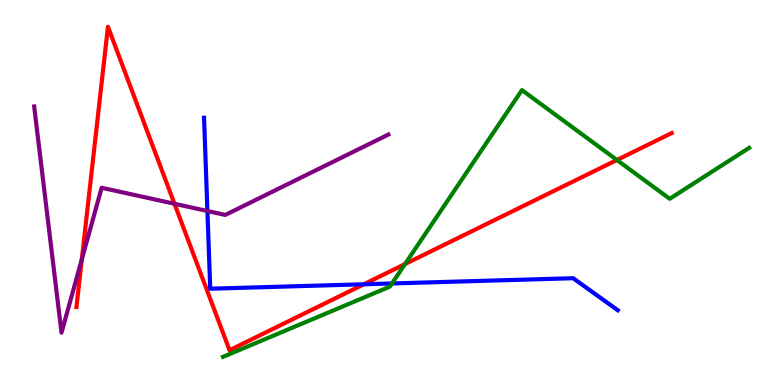[{'lines': ['blue', 'red'], 'intersections': [{'x': 4.69, 'y': 2.62}]}, {'lines': ['green', 'red'], 'intersections': [{'x': 5.23, 'y': 3.14}, {'x': 7.96, 'y': 5.84}]}, {'lines': ['purple', 'red'], 'intersections': [{'x': 1.06, 'y': 3.26}, {'x': 2.25, 'y': 4.71}]}, {'lines': ['blue', 'green'], 'intersections': [{'x': 5.06, 'y': 2.64}]}, {'lines': ['blue', 'purple'], 'intersections': [{'x': 2.68, 'y': 4.52}]}, {'lines': ['green', 'purple'], 'intersections': []}]